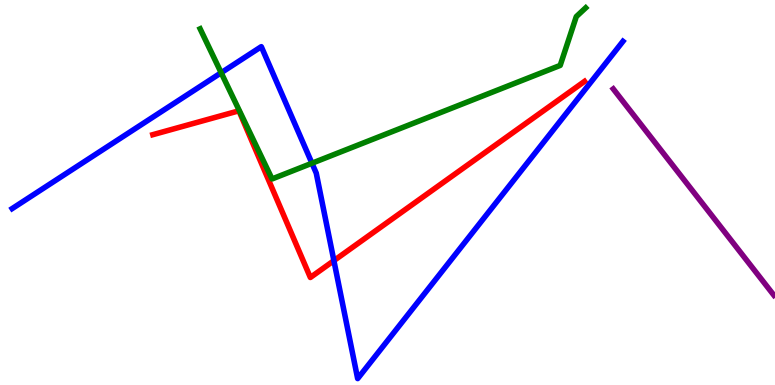[{'lines': ['blue', 'red'], 'intersections': [{'x': 4.31, 'y': 3.23}]}, {'lines': ['green', 'red'], 'intersections': []}, {'lines': ['purple', 'red'], 'intersections': []}, {'lines': ['blue', 'green'], 'intersections': [{'x': 2.85, 'y': 8.11}, {'x': 4.03, 'y': 5.76}]}, {'lines': ['blue', 'purple'], 'intersections': []}, {'lines': ['green', 'purple'], 'intersections': []}]